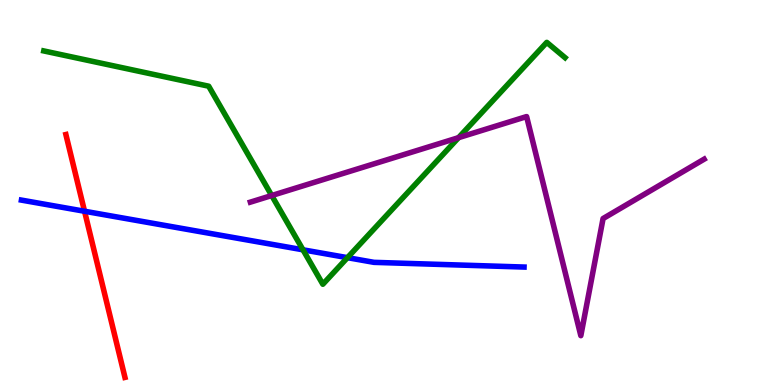[{'lines': ['blue', 'red'], 'intersections': [{'x': 1.09, 'y': 4.51}]}, {'lines': ['green', 'red'], 'intersections': []}, {'lines': ['purple', 'red'], 'intersections': []}, {'lines': ['blue', 'green'], 'intersections': [{'x': 3.91, 'y': 3.51}, {'x': 4.48, 'y': 3.31}]}, {'lines': ['blue', 'purple'], 'intersections': []}, {'lines': ['green', 'purple'], 'intersections': [{'x': 3.51, 'y': 4.92}, {'x': 5.92, 'y': 6.42}]}]